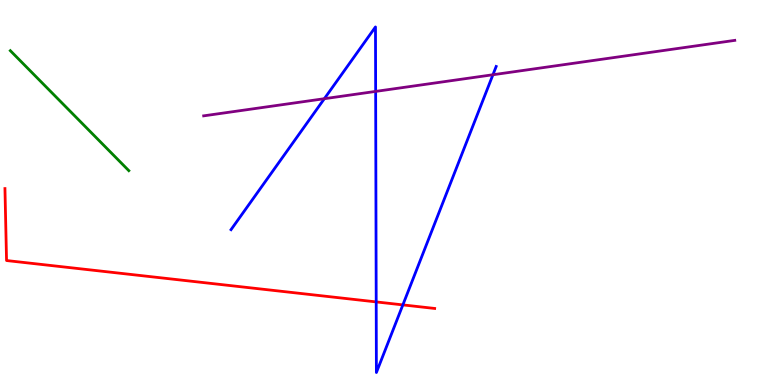[{'lines': ['blue', 'red'], 'intersections': [{'x': 4.85, 'y': 2.16}, {'x': 5.2, 'y': 2.08}]}, {'lines': ['green', 'red'], 'intersections': []}, {'lines': ['purple', 'red'], 'intersections': []}, {'lines': ['blue', 'green'], 'intersections': []}, {'lines': ['blue', 'purple'], 'intersections': [{'x': 4.19, 'y': 7.44}, {'x': 4.85, 'y': 7.63}, {'x': 6.36, 'y': 8.06}]}, {'lines': ['green', 'purple'], 'intersections': []}]